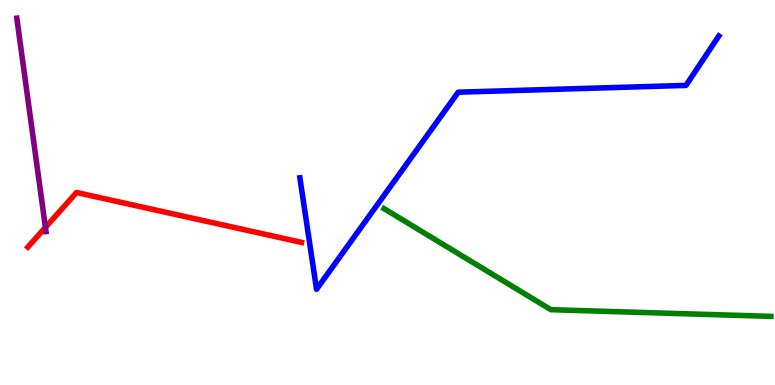[{'lines': ['blue', 'red'], 'intersections': []}, {'lines': ['green', 'red'], 'intersections': []}, {'lines': ['purple', 'red'], 'intersections': [{'x': 0.586, 'y': 4.09}]}, {'lines': ['blue', 'green'], 'intersections': []}, {'lines': ['blue', 'purple'], 'intersections': []}, {'lines': ['green', 'purple'], 'intersections': []}]